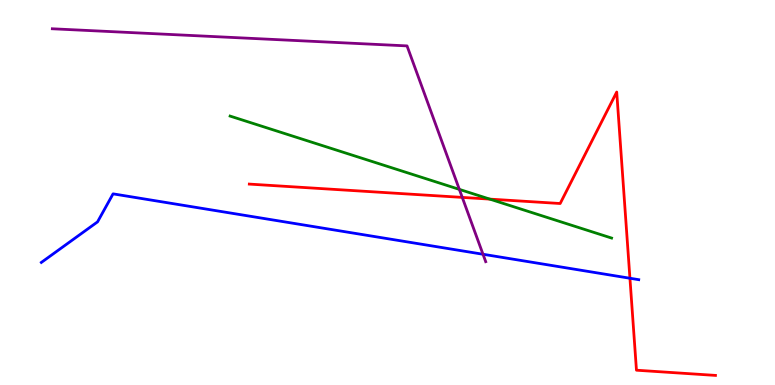[{'lines': ['blue', 'red'], 'intersections': [{'x': 8.13, 'y': 2.77}]}, {'lines': ['green', 'red'], 'intersections': [{'x': 6.32, 'y': 4.83}]}, {'lines': ['purple', 'red'], 'intersections': [{'x': 5.96, 'y': 4.87}]}, {'lines': ['blue', 'green'], 'intersections': []}, {'lines': ['blue', 'purple'], 'intersections': [{'x': 6.23, 'y': 3.4}]}, {'lines': ['green', 'purple'], 'intersections': [{'x': 5.93, 'y': 5.08}]}]